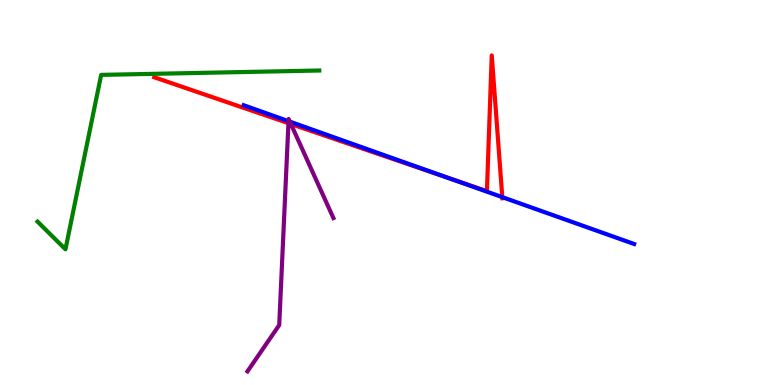[{'lines': ['blue', 'red'], 'intersections': [{'x': 5.76, 'y': 5.4}, {'x': 6.48, 'y': 4.88}]}, {'lines': ['green', 'red'], 'intersections': []}, {'lines': ['purple', 'red'], 'intersections': [{'x': 3.72, 'y': 6.8}, {'x': 3.75, 'y': 6.78}]}, {'lines': ['blue', 'green'], 'intersections': []}, {'lines': ['blue', 'purple'], 'intersections': [{'x': 3.72, 'y': 6.85}, {'x': 3.74, 'y': 6.84}]}, {'lines': ['green', 'purple'], 'intersections': []}]